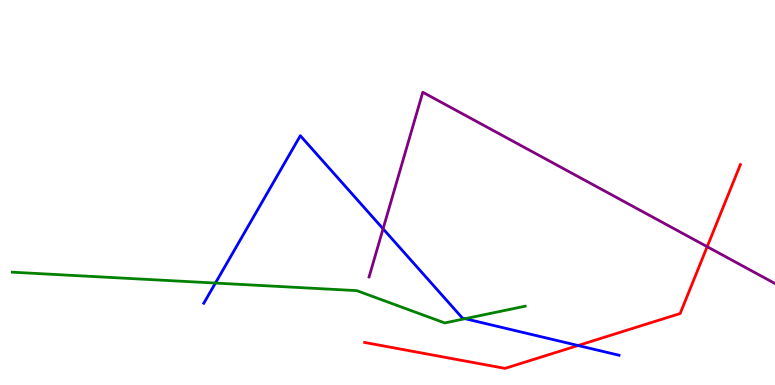[{'lines': ['blue', 'red'], 'intersections': [{'x': 7.46, 'y': 1.03}]}, {'lines': ['green', 'red'], 'intersections': []}, {'lines': ['purple', 'red'], 'intersections': [{'x': 9.12, 'y': 3.59}]}, {'lines': ['blue', 'green'], 'intersections': [{'x': 2.78, 'y': 2.65}, {'x': 6.0, 'y': 1.72}]}, {'lines': ['blue', 'purple'], 'intersections': [{'x': 4.94, 'y': 4.06}]}, {'lines': ['green', 'purple'], 'intersections': []}]